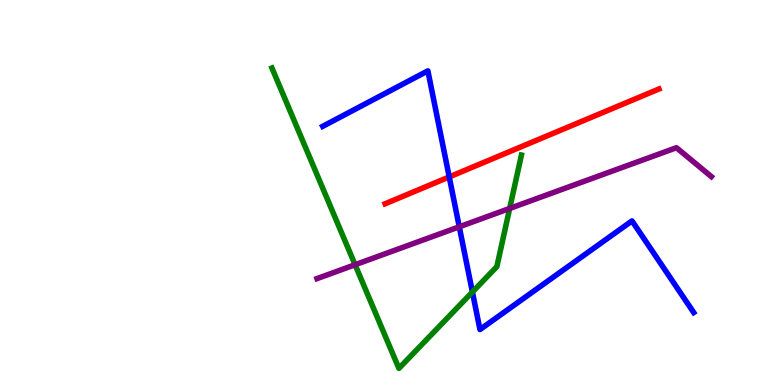[{'lines': ['blue', 'red'], 'intersections': [{'x': 5.8, 'y': 5.4}]}, {'lines': ['green', 'red'], 'intersections': []}, {'lines': ['purple', 'red'], 'intersections': []}, {'lines': ['blue', 'green'], 'intersections': [{'x': 6.1, 'y': 2.42}]}, {'lines': ['blue', 'purple'], 'intersections': [{'x': 5.93, 'y': 4.11}]}, {'lines': ['green', 'purple'], 'intersections': [{'x': 4.58, 'y': 3.12}, {'x': 6.58, 'y': 4.59}]}]